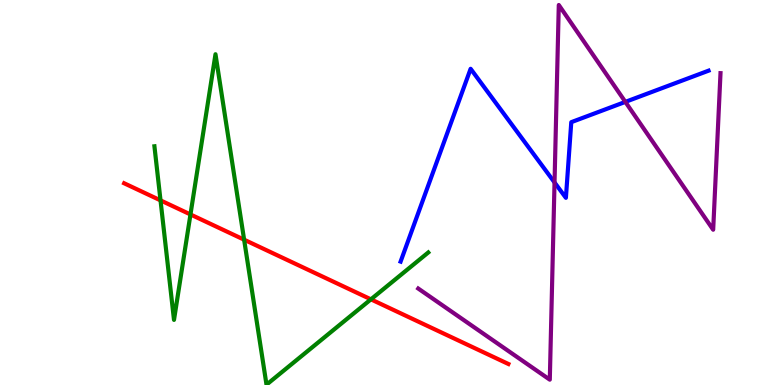[{'lines': ['blue', 'red'], 'intersections': []}, {'lines': ['green', 'red'], 'intersections': [{'x': 2.07, 'y': 4.8}, {'x': 2.46, 'y': 4.43}, {'x': 3.15, 'y': 3.77}, {'x': 4.79, 'y': 2.23}]}, {'lines': ['purple', 'red'], 'intersections': []}, {'lines': ['blue', 'green'], 'intersections': []}, {'lines': ['blue', 'purple'], 'intersections': [{'x': 7.16, 'y': 5.26}, {'x': 8.07, 'y': 7.35}]}, {'lines': ['green', 'purple'], 'intersections': []}]